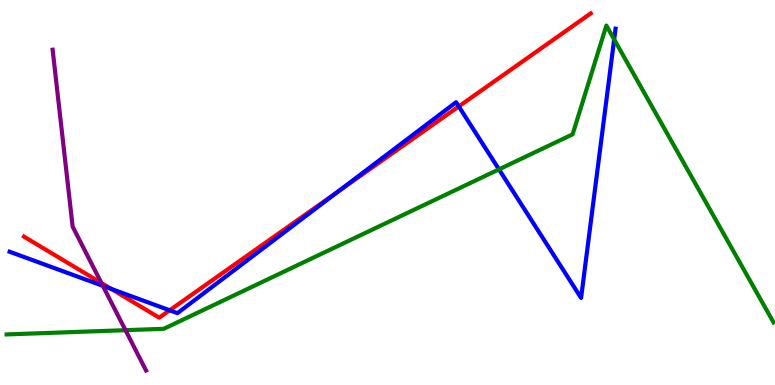[{'lines': ['blue', 'red'], 'intersections': [{'x': 1.43, 'y': 2.5}, {'x': 2.19, 'y': 1.94}, {'x': 4.37, 'y': 5.03}, {'x': 5.92, 'y': 7.24}]}, {'lines': ['green', 'red'], 'intersections': []}, {'lines': ['purple', 'red'], 'intersections': [{'x': 1.31, 'y': 2.65}]}, {'lines': ['blue', 'green'], 'intersections': [{'x': 6.44, 'y': 5.6}, {'x': 7.92, 'y': 8.98}]}, {'lines': ['blue', 'purple'], 'intersections': [{'x': 1.33, 'y': 2.58}]}, {'lines': ['green', 'purple'], 'intersections': [{'x': 1.62, 'y': 1.42}]}]